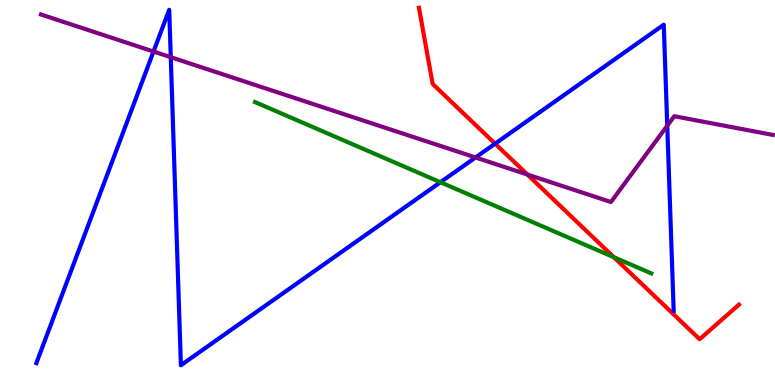[{'lines': ['blue', 'red'], 'intersections': [{'x': 6.39, 'y': 6.27}]}, {'lines': ['green', 'red'], 'intersections': [{'x': 7.92, 'y': 3.32}]}, {'lines': ['purple', 'red'], 'intersections': [{'x': 6.8, 'y': 5.47}]}, {'lines': ['blue', 'green'], 'intersections': [{'x': 5.68, 'y': 5.27}]}, {'lines': ['blue', 'purple'], 'intersections': [{'x': 1.98, 'y': 8.66}, {'x': 2.2, 'y': 8.51}, {'x': 6.14, 'y': 5.91}, {'x': 8.61, 'y': 6.74}]}, {'lines': ['green', 'purple'], 'intersections': []}]